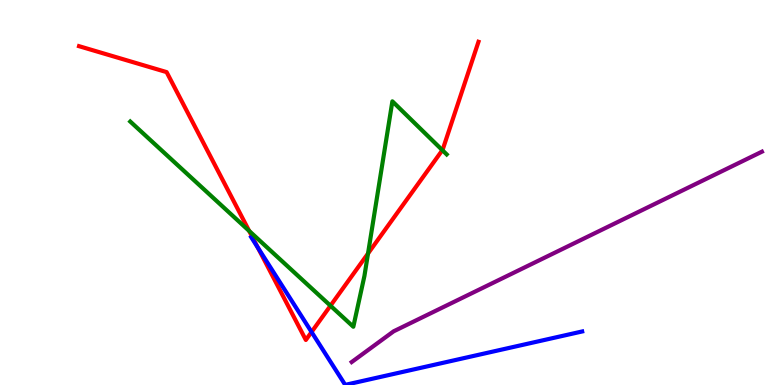[{'lines': ['blue', 'red'], 'intersections': [{'x': 3.33, 'y': 3.57}, {'x': 4.02, 'y': 1.38}]}, {'lines': ['green', 'red'], 'intersections': [{'x': 3.21, 'y': 4.0}, {'x': 4.26, 'y': 2.06}, {'x': 4.75, 'y': 3.42}, {'x': 5.71, 'y': 6.1}]}, {'lines': ['purple', 'red'], 'intersections': []}, {'lines': ['blue', 'green'], 'intersections': []}, {'lines': ['blue', 'purple'], 'intersections': []}, {'lines': ['green', 'purple'], 'intersections': []}]